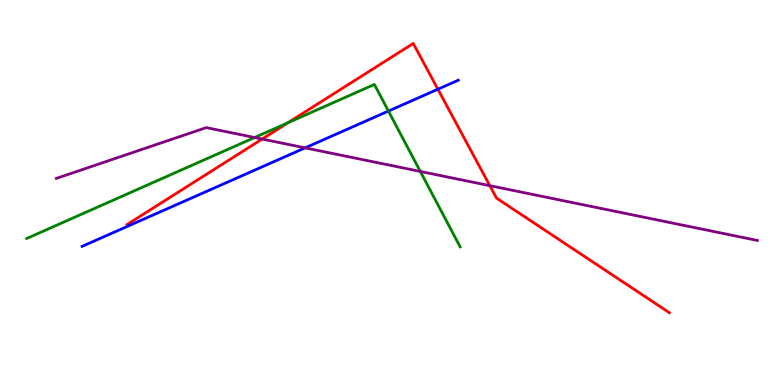[{'lines': ['blue', 'red'], 'intersections': [{'x': 5.65, 'y': 7.68}]}, {'lines': ['green', 'red'], 'intersections': [{'x': 3.71, 'y': 6.81}]}, {'lines': ['purple', 'red'], 'intersections': [{'x': 3.38, 'y': 6.39}, {'x': 6.32, 'y': 5.18}]}, {'lines': ['blue', 'green'], 'intersections': [{'x': 5.01, 'y': 7.12}]}, {'lines': ['blue', 'purple'], 'intersections': [{'x': 3.94, 'y': 6.16}]}, {'lines': ['green', 'purple'], 'intersections': [{'x': 3.29, 'y': 6.43}, {'x': 5.42, 'y': 5.55}]}]